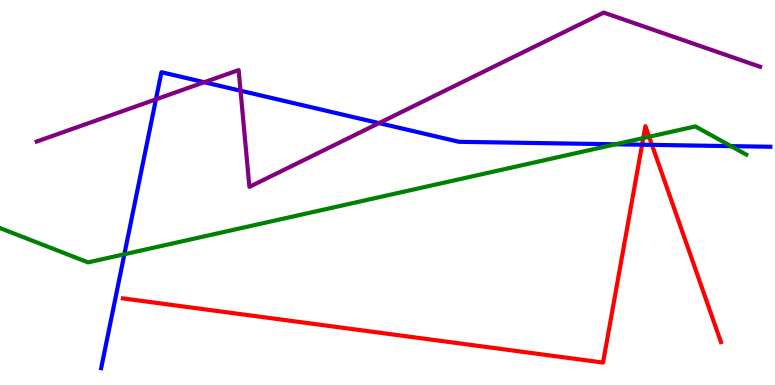[{'lines': ['blue', 'red'], 'intersections': [{'x': 8.28, 'y': 6.24}, {'x': 8.41, 'y': 6.24}]}, {'lines': ['green', 'red'], 'intersections': [{'x': 8.3, 'y': 6.41}, {'x': 8.38, 'y': 6.45}]}, {'lines': ['purple', 'red'], 'intersections': []}, {'lines': ['blue', 'green'], 'intersections': [{'x': 1.6, 'y': 3.4}, {'x': 7.94, 'y': 6.25}, {'x': 9.43, 'y': 6.2}]}, {'lines': ['blue', 'purple'], 'intersections': [{'x': 2.01, 'y': 7.42}, {'x': 2.64, 'y': 7.86}, {'x': 3.1, 'y': 7.64}, {'x': 4.89, 'y': 6.8}]}, {'lines': ['green', 'purple'], 'intersections': []}]